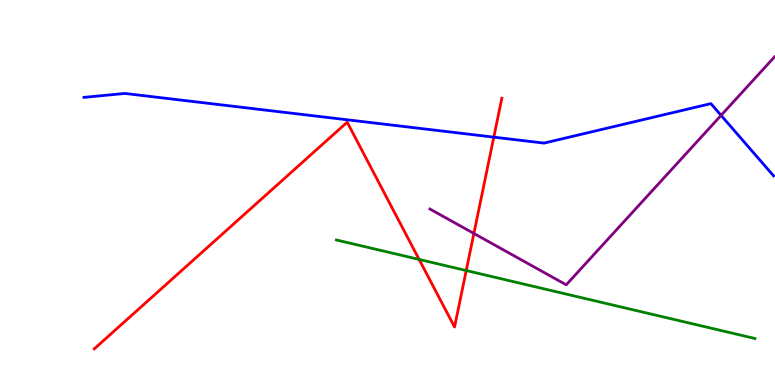[{'lines': ['blue', 'red'], 'intersections': [{'x': 6.37, 'y': 6.44}]}, {'lines': ['green', 'red'], 'intersections': [{'x': 5.41, 'y': 3.26}, {'x': 6.02, 'y': 2.97}]}, {'lines': ['purple', 'red'], 'intersections': [{'x': 6.11, 'y': 3.94}]}, {'lines': ['blue', 'green'], 'intersections': []}, {'lines': ['blue', 'purple'], 'intersections': [{'x': 9.3, 'y': 7.0}]}, {'lines': ['green', 'purple'], 'intersections': []}]